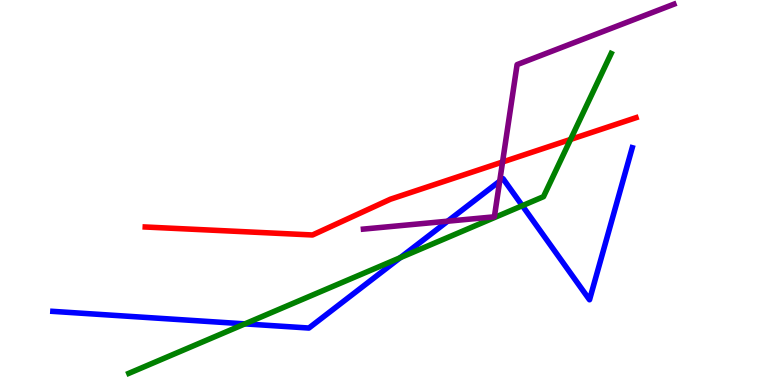[{'lines': ['blue', 'red'], 'intersections': []}, {'lines': ['green', 'red'], 'intersections': [{'x': 7.36, 'y': 6.38}]}, {'lines': ['purple', 'red'], 'intersections': [{'x': 6.48, 'y': 5.79}]}, {'lines': ['blue', 'green'], 'intersections': [{'x': 3.16, 'y': 1.59}, {'x': 5.16, 'y': 3.31}, {'x': 6.74, 'y': 4.66}]}, {'lines': ['blue', 'purple'], 'intersections': [{'x': 5.78, 'y': 4.25}, {'x': 6.45, 'y': 5.29}]}, {'lines': ['green', 'purple'], 'intersections': []}]